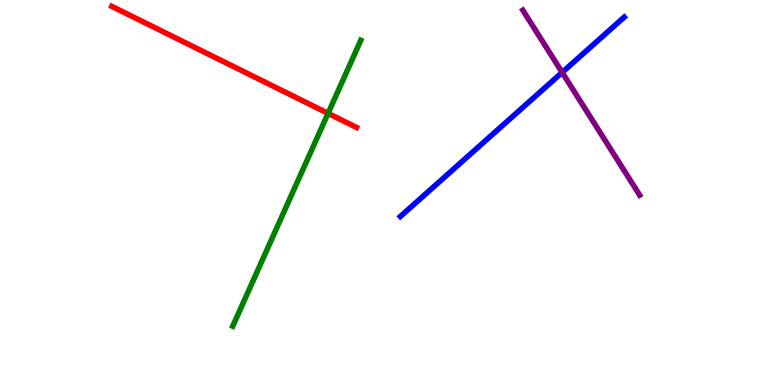[{'lines': ['blue', 'red'], 'intersections': []}, {'lines': ['green', 'red'], 'intersections': [{'x': 4.23, 'y': 7.06}]}, {'lines': ['purple', 'red'], 'intersections': []}, {'lines': ['blue', 'green'], 'intersections': []}, {'lines': ['blue', 'purple'], 'intersections': [{'x': 7.25, 'y': 8.12}]}, {'lines': ['green', 'purple'], 'intersections': []}]